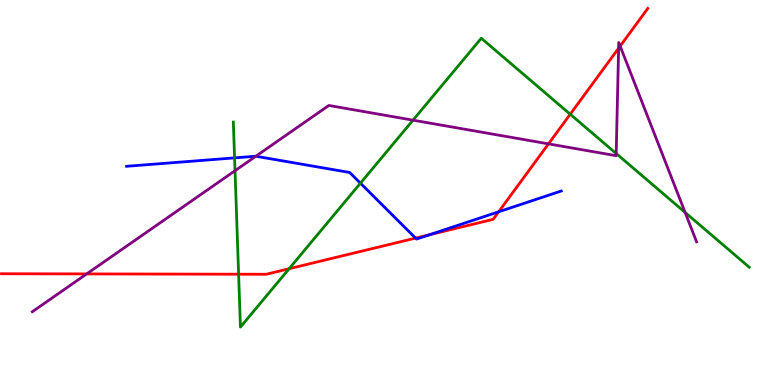[{'lines': ['blue', 'red'], 'intersections': [{'x': 5.36, 'y': 3.82}, {'x': 5.54, 'y': 3.9}, {'x': 6.43, 'y': 4.5}]}, {'lines': ['green', 'red'], 'intersections': [{'x': 3.08, 'y': 2.88}, {'x': 3.73, 'y': 3.02}, {'x': 7.36, 'y': 7.03}]}, {'lines': ['purple', 'red'], 'intersections': [{'x': 1.12, 'y': 2.89}, {'x': 7.08, 'y': 6.26}, {'x': 7.98, 'y': 8.75}, {'x': 8.0, 'y': 8.8}]}, {'lines': ['blue', 'green'], 'intersections': [{'x': 3.03, 'y': 5.9}, {'x': 4.65, 'y': 5.24}]}, {'lines': ['blue', 'purple'], 'intersections': [{'x': 3.3, 'y': 5.94}]}, {'lines': ['green', 'purple'], 'intersections': [{'x': 3.03, 'y': 5.57}, {'x': 5.33, 'y': 6.88}, {'x': 7.95, 'y': 6.01}, {'x': 8.84, 'y': 4.48}]}]